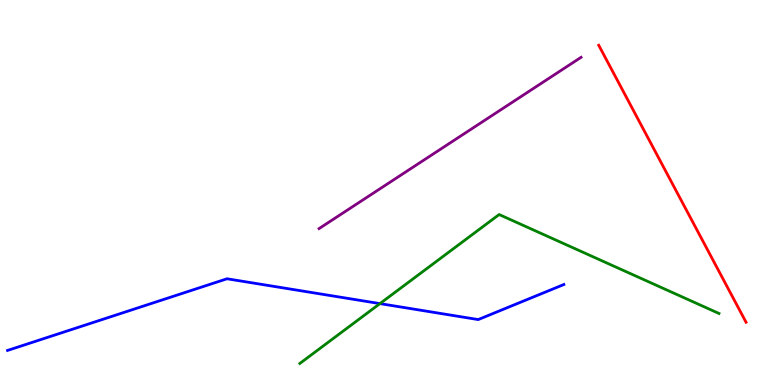[{'lines': ['blue', 'red'], 'intersections': []}, {'lines': ['green', 'red'], 'intersections': []}, {'lines': ['purple', 'red'], 'intersections': []}, {'lines': ['blue', 'green'], 'intersections': [{'x': 4.9, 'y': 2.11}]}, {'lines': ['blue', 'purple'], 'intersections': []}, {'lines': ['green', 'purple'], 'intersections': []}]